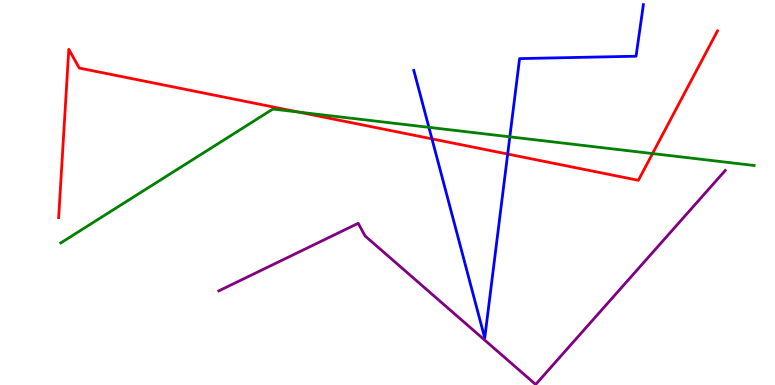[{'lines': ['blue', 'red'], 'intersections': [{'x': 5.57, 'y': 6.39}, {'x': 6.55, 'y': 6.0}]}, {'lines': ['green', 'red'], 'intersections': [{'x': 3.85, 'y': 7.09}, {'x': 8.42, 'y': 6.01}]}, {'lines': ['purple', 'red'], 'intersections': []}, {'lines': ['blue', 'green'], 'intersections': [{'x': 5.53, 'y': 6.69}, {'x': 6.58, 'y': 6.45}]}, {'lines': ['blue', 'purple'], 'intersections': []}, {'lines': ['green', 'purple'], 'intersections': []}]